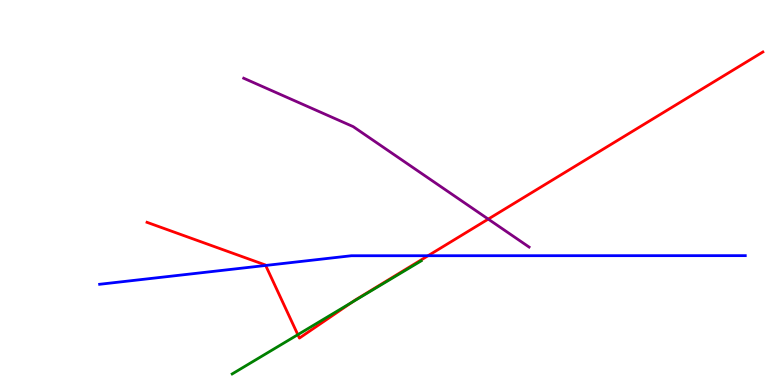[{'lines': ['blue', 'red'], 'intersections': [{'x': 3.43, 'y': 3.11}, {'x': 5.52, 'y': 3.36}]}, {'lines': ['green', 'red'], 'intersections': [{'x': 3.84, 'y': 1.31}, {'x': 4.54, 'y': 2.15}]}, {'lines': ['purple', 'red'], 'intersections': [{'x': 6.3, 'y': 4.31}]}, {'lines': ['blue', 'green'], 'intersections': []}, {'lines': ['blue', 'purple'], 'intersections': []}, {'lines': ['green', 'purple'], 'intersections': []}]